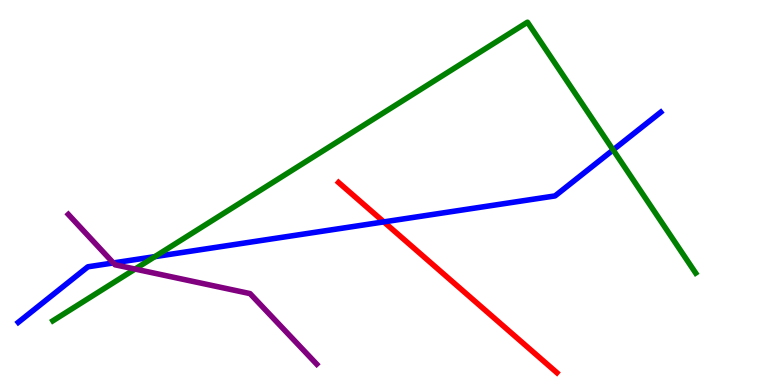[{'lines': ['blue', 'red'], 'intersections': [{'x': 4.95, 'y': 4.24}]}, {'lines': ['green', 'red'], 'intersections': []}, {'lines': ['purple', 'red'], 'intersections': []}, {'lines': ['blue', 'green'], 'intersections': [{'x': 2.0, 'y': 3.33}, {'x': 7.91, 'y': 6.11}]}, {'lines': ['blue', 'purple'], 'intersections': [{'x': 1.46, 'y': 3.17}]}, {'lines': ['green', 'purple'], 'intersections': [{'x': 1.74, 'y': 3.01}]}]